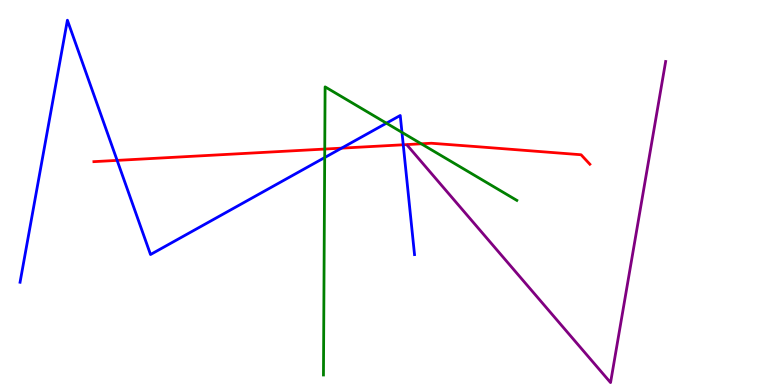[{'lines': ['blue', 'red'], 'intersections': [{'x': 1.51, 'y': 5.83}, {'x': 4.41, 'y': 6.15}, {'x': 5.2, 'y': 6.24}]}, {'lines': ['green', 'red'], 'intersections': [{'x': 4.19, 'y': 6.13}, {'x': 5.44, 'y': 6.27}]}, {'lines': ['purple', 'red'], 'intersections': []}, {'lines': ['blue', 'green'], 'intersections': [{'x': 4.19, 'y': 5.91}, {'x': 4.99, 'y': 6.8}, {'x': 5.19, 'y': 6.56}]}, {'lines': ['blue', 'purple'], 'intersections': []}, {'lines': ['green', 'purple'], 'intersections': []}]